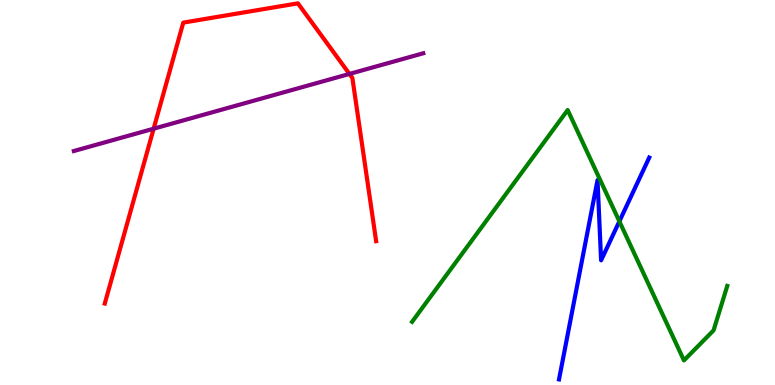[{'lines': ['blue', 'red'], 'intersections': []}, {'lines': ['green', 'red'], 'intersections': []}, {'lines': ['purple', 'red'], 'intersections': [{'x': 1.98, 'y': 6.66}, {'x': 4.51, 'y': 8.08}]}, {'lines': ['blue', 'green'], 'intersections': [{'x': 7.99, 'y': 4.25}]}, {'lines': ['blue', 'purple'], 'intersections': []}, {'lines': ['green', 'purple'], 'intersections': []}]